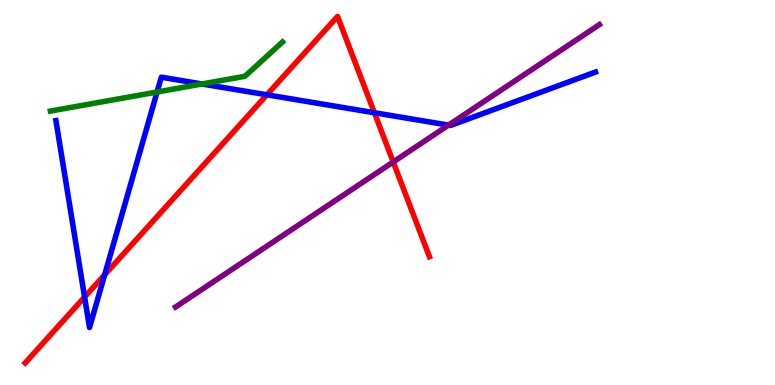[{'lines': ['blue', 'red'], 'intersections': [{'x': 1.09, 'y': 2.28}, {'x': 1.35, 'y': 2.86}, {'x': 3.44, 'y': 7.54}, {'x': 4.83, 'y': 7.07}]}, {'lines': ['green', 'red'], 'intersections': []}, {'lines': ['purple', 'red'], 'intersections': [{'x': 5.07, 'y': 5.79}]}, {'lines': ['blue', 'green'], 'intersections': [{'x': 2.03, 'y': 7.61}, {'x': 2.61, 'y': 7.82}]}, {'lines': ['blue', 'purple'], 'intersections': [{'x': 5.79, 'y': 6.75}]}, {'lines': ['green', 'purple'], 'intersections': []}]